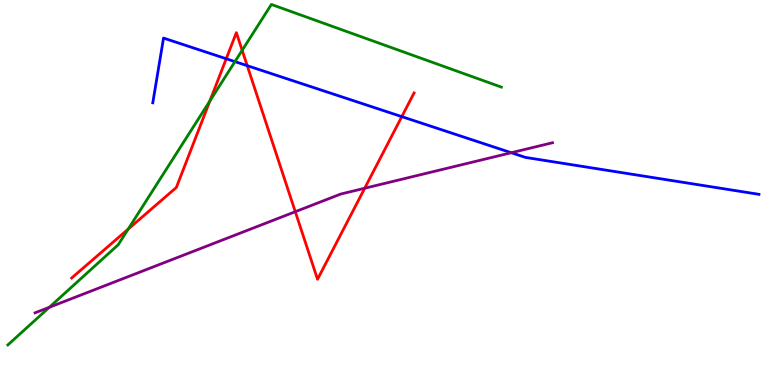[{'lines': ['blue', 'red'], 'intersections': [{'x': 2.92, 'y': 8.47}, {'x': 3.19, 'y': 8.29}, {'x': 5.18, 'y': 6.97}]}, {'lines': ['green', 'red'], 'intersections': [{'x': 1.65, 'y': 4.05}, {'x': 2.71, 'y': 7.38}, {'x': 3.12, 'y': 8.69}]}, {'lines': ['purple', 'red'], 'intersections': [{'x': 3.81, 'y': 4.5}, {'x': 4.71, 'y': 5.11}]}, {'lines': ['blue', 'green'], 'intersections': [{'x': 3.03, 'y': 8.4}]}, {'lines': ['blue', 'purple'], 'intersections': [{'x': 6.6, 'y': 6.03}]}, {'lines': ['green', 'purple'], 'intersections': [{'x': 0.637, 'y': 2.02}]}]